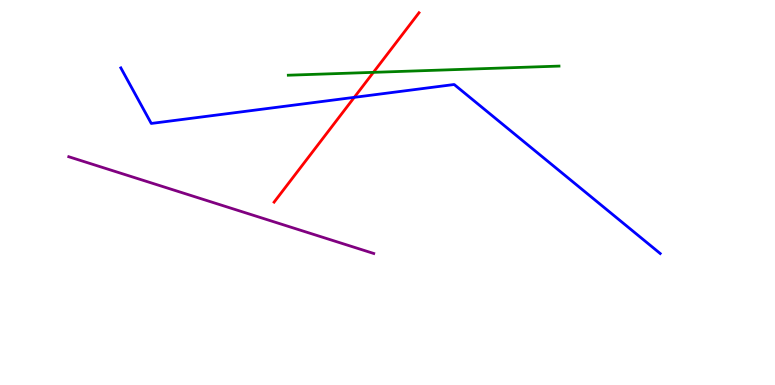[{'lines': ['blue', 'red'], 'intersections': [{'x': 4.57, 'y': 7.47}]}, {'lines': ['green', 'red'], 'intersections': [{'x': 4.82, 'y': 8.12}]}, {'lines': ['purple', 'red'], 'intersections': []}, {'lines': ['blue', 'green'], 'intersections': []}, {'lines': ['blue', 'purple'], 'intersections': []}, {'lines': ['green', 'purple'], 'intersections': []}]